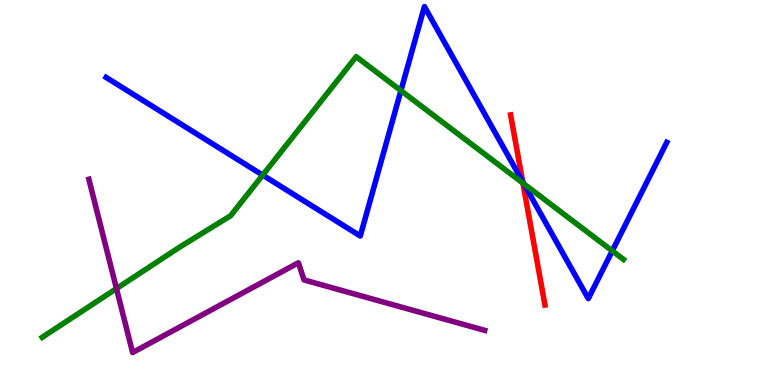[{'lines': ['blue', 'red'], 'intersections': [{'x': 6.74, 'y': 5.28}]}, {'lines': ['green', 'red'], 'intersections': [{'x': 6.75, 'y': 5.24}]}, {'lines': ['purple', 'red'], 'intersections': []}, {'lines': ['blue', 'green'], 'intersections': [{'x': 3.39, 'y': 5.45}, {'x': 5.17, 'y': 7.65}, {'x': 6.76, 'y': 5.22}, {'x': 7.9, 'y': 3.48}]}, {'lines': ['blue', 'purple'], 'intersections': []}, {'lines': ['green', 'purple'], 'intersections': [{'x': 1.5, 'y': 2.5}]}]